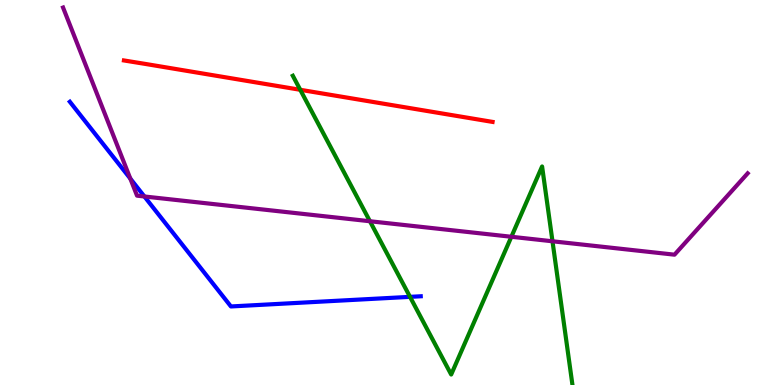[{'lines': ['blue', 'red'], 'intersections': []}, {'lines': ['green', 'red'], 'intersections': [{'x': 3.87, 'y': 7.67}]}, {'lines': ['purple', 'red'], 'intersections': []}, {'lines': ['blue', 'green'], 'intersections': [{'x': 5.29, 'y': 2.29}]}, {'lines': ['blue', 'purple'], 'intersections': [{'x': 1.68, 'y': 5.36}, {'x': 1.86, 'y': 4.9}]}, {'lines': ['green', 'purple'], 'intersections': [{'x': 4.77, 'y': 4.25}, {'x': 6.6, 'y': 3.85}, {'x': 7.13, 'y': 3.73}]}]